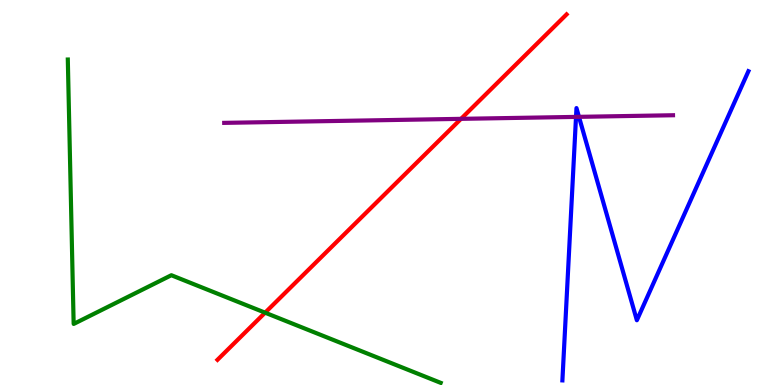[{'lines': ['blue', 'red'], 'intersections': []}, {'lines': ['green', 'red'], 'intersections': [{'x': 3.42, 'y': 1.88}]}, {'lines': ['purple', 'red'], 'intersections': [{'x': 5.95, 'y': 6.91}]}, {'lines': ['blue', 'green'], 'intersections': []}, {'lines': ['blue', 'purple'], 'intersections': [{'x': 7.43, 'y': 6.96}, {'x': 7.47, 'y': 6.97}]}, {'lines': ['green', 'purple'], 'intersections': []}]